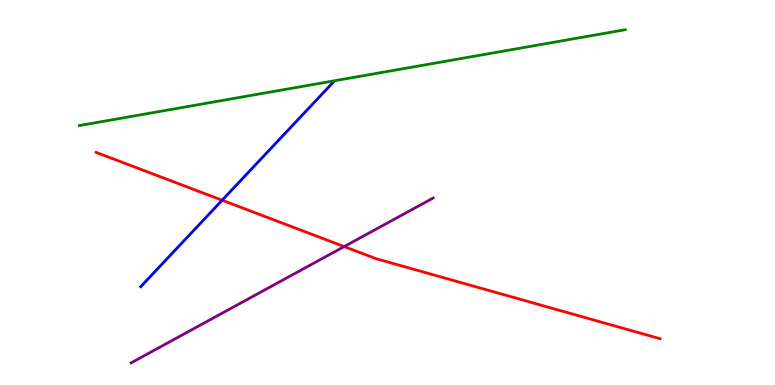[{'lines': ['blue', 'red'], 'intersections': [{'x': 2.87, 'y': 4.8}]}, {'lines': ['green', 'red'], 'intersections': []}, {'lines': ['purple', 'red'], 'intersections': [{'x': 4.44, 'y': 3.6}]}, {'lines': ['blue', 'green'], 'intersections': []}, {'lines': ['blue', 'purple'], 'intersections': []}, {'lines': ['green', 'purple'], 'intersections': []}]